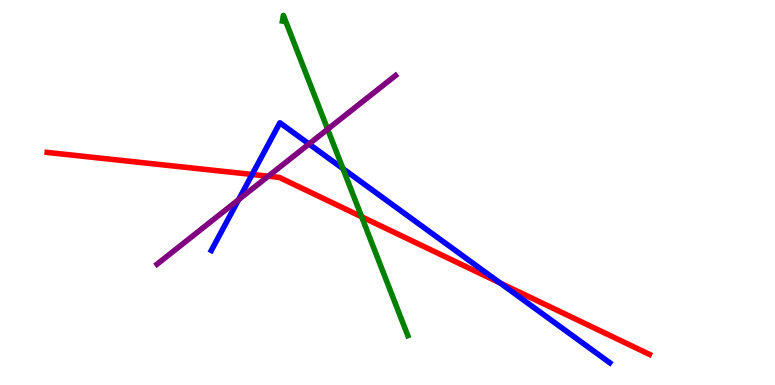[{'lines': ['blue', 'red'], 'intersections': [{'x': 3.25, 'y': 5.47}, {'x': 6.45, 'y': 2.65}]}, {'lines': ['green', 'red'], 'intersections': [{'x': 4.67, 'y': 4.37}]}, {'lines': ['purple', 'red'], 'intersections': [{'x': 3.46, 'y': 5.42}]}, {'lines': ['blue', 'green'], 'intersections': [{'x': 4.43, 'y': 5.62}]}, {'lines': ['blue', 'purple'], 'intersections': [{'x': 3.08, 'y': 4.81}, {'x': 3.99, 'y': 6.26}]}, {'lines': ['green', 'purple'], 'intersections': [{'x': 4.23, 'y': 6.64}]}]